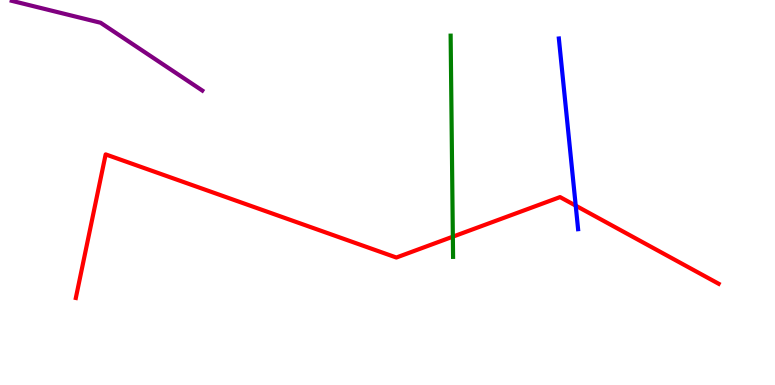[{'lines': ['blue', 'red'], 'intersections': [{'x': 7.43, 'y': 4.66}]}, {'lines': ['green', 'red'], 'intersections': [{'x': 5.84, 'y': 3.85}]}, {'lines': ['purple', 'red'], 'intersections': []}, {'lines': ['blue', 'green'], 'intersections': []}, {'lines': ['blue', 'purple'], 'intersections': []}, {'lines': ['green', 'purple'], 'intersections': []}]